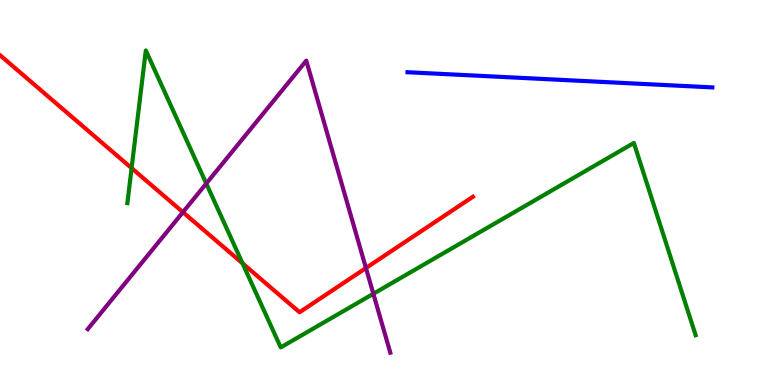[{'lines': ['blue', 'red'], 'intersections': []}, {'lines': ['green', 'red'], 'intersections': [{'x': 1.7, 'y': 5.63}, {'x': 3.13, 'y': 3.16}]}, {'lines': ['purple', 'red'], 'intersections': [{'x': 2.36, 'y': 4.49}, {'x': 4.72, 'y': 3.04}]}, {'lines': ['blue', 'green'], 'intersections': []}, {'lines': ['blue', 'purple'], 'intersections': []}, {'lines': ['green', 'purple'], 'intersections': [{'x': 2.66, 'y': 5.23}, {'x': 4.82, 'y': 2.37}]}]